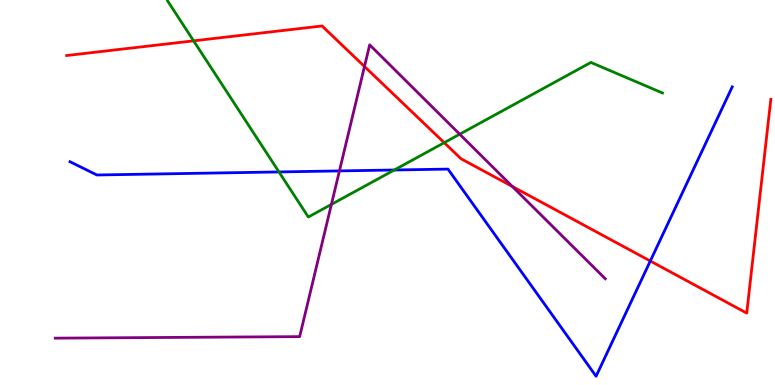[{'lines': ['blue', 'red'], 'intersections': [{'x': 8.39, 'y': 3.22}]}, {'lines': ['green', 'red'], 'intersections': [{'x': 2.5, 'y': 8.94}, {'x': 5.73, 'y': 6.29}]}, {'lines': ['purple', 'red'], 'intersections': [{'x': 4.7, 'y': 8.27}, {'x': 6.61, 'y': 5.16}]}, {'lines': ['blue', 'green'], 'intersections': [{'x': 3.6, 'y': 5.53}, {'x': 5.09, 'y': 5.58}]}, {'lines': ['blue', 'purple'], 'intersections': [{'x': 4.38, 'y': 5.56}]}, {'lines': ['green', 'purple'], 'intersections': [{'x': 4.28, 'y': 4.69}, {'x': 5.93, 'y': 6.51}]}]